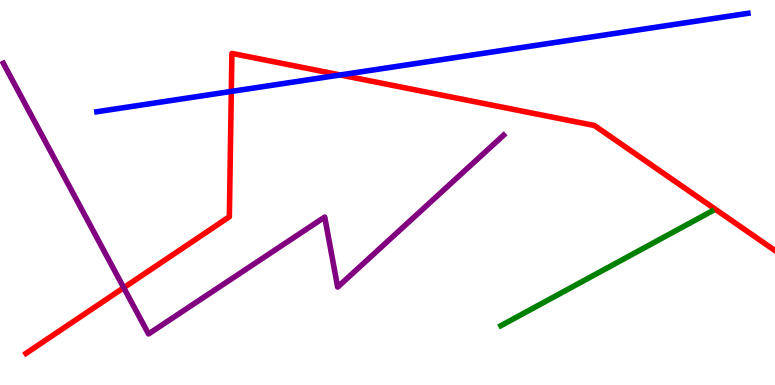[{'lines': ['blue', 'red'], 'intersections': [{'x': 2.98, 'y': 7.63}, {'x': 4.39, 'y': 8.05}]}, {'lines': ['green', 'red'], 'intersections': []}, {'lines': ['purple', 'red'], 'intersections': [{'x': 1.6, 'y': 2.53}]}, {'lines': ['blue', 'green'], 'intersections': []}, {'lines': ['blue', 'purple'], 'intersections': []}, {'lines': ['green', 'purple'], 'intersections': []}]